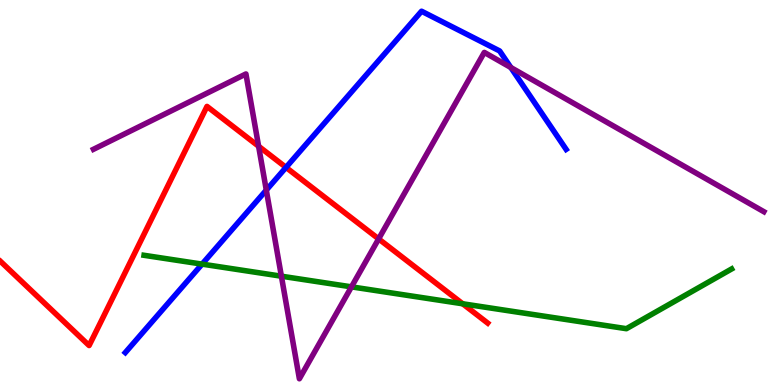[{'lines': ['blue', 'red'], 'intersections': [{'x': 3.69, 'y': 5.65}]}, {'lines': ['green', 'red'], 'intersections': [{'x': 5.97, 'y': 2.11}]}, {'lines': ['purple', 'red'], 'intersections': [{'x': 3.34, 'y': 6.2}, {'x': 4.89, 'y': 3.79}]}, {'lines': ['blue', 'green'], 'intersections': [{'x': 2.61, 'y': 3.14}]}, {'lines': ['blue', 'purple'], 'intersections': [{'x': 3.44, 'y': 5.06}, {'x': 6.59, 'y': 8.25}]}, {'lines': ['green', 'purple'], 'intersections': [{'x': 3.63, 'y': 2.83}, {'x': 4.53, 'y': 2.55}]}]